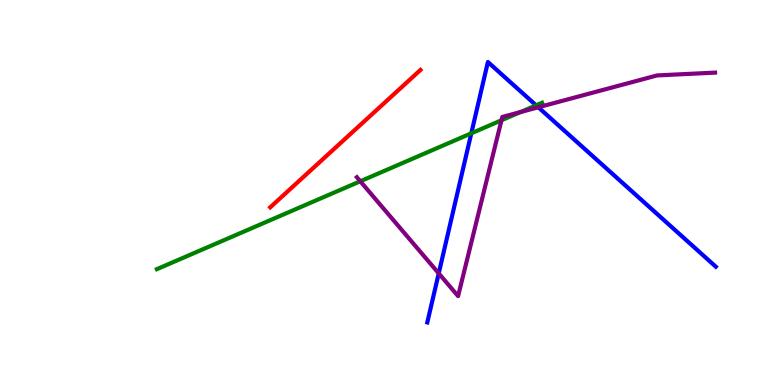[{'lines': ['blue', 'red'], 'intersections': []}, {'lines': ['green', 'red'], 'intersections': []}, {'lines': ['purple', 'red'], 'intersections': []}, {'lines': ['blue', 'green'], 'intersections': [{'x': 6.08, 'y': 6.54}, {'x': 6.92, 'y': 7.26}]}, {'lines': ['blue', 'purple'], 'intersections': [{'x': 5.66, 'y': 2.9}, {'x': 6.95, 'y': 7.21}]}, {'lines': ['green', 'purple'], 'intersections': [{'x': 4.65, 'y': 5.29}, {'x': 6.47, 'y': 6.88}, {'x': 6.72, 'y': 7.09}]}]